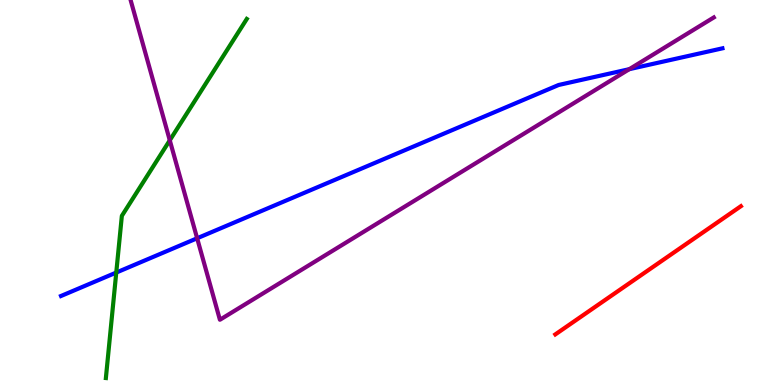[{'lines': ['blue', 'red'], 'intersections': []}, {'lines': ['green', 'red'], 'intersections': []}, {'lines': ['purple', 'red'], 'intersections': []}, {'lines': ['blue', 'green'], 'intersections': [{'x': 1.5, 'y': 2.92}]}, {'lines': ['blue', 'purple'], 'intersections': [{'x': 2.54, 'y': 3.81}, {'x': 8.12, 'y': 8.2}]}, {'lines': ['green', 'purple'], 'intersections': [{'x': 2.19, 'y': 6.36}]}]